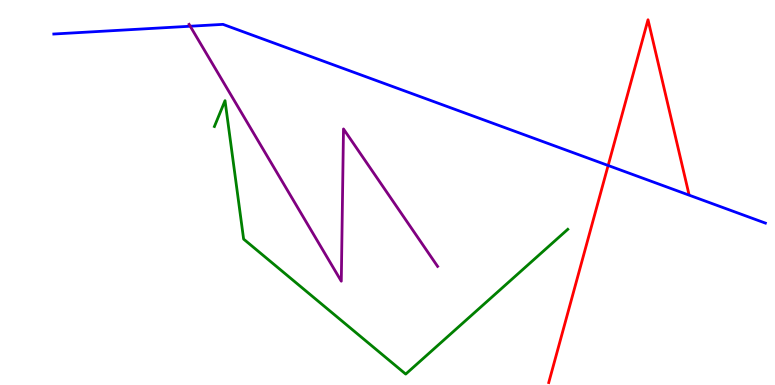[{'lines': ['blue', 'red'], 'intersections': [{'x': 7.85, 'y': 5.7}]}, {'lines': ['green', 'red'], 'intersections': []}, {'lines': ['purple', 'red'], 'intersections': []}, {'lines': ['blue', 'green'], 'intersections': []}, {'lines': ['blue', 'purple'], 'intersections': [{'x': 2.45, 'y': 9.32}]}, {'lines': ['green', 'purple'], 'intersections': []}]